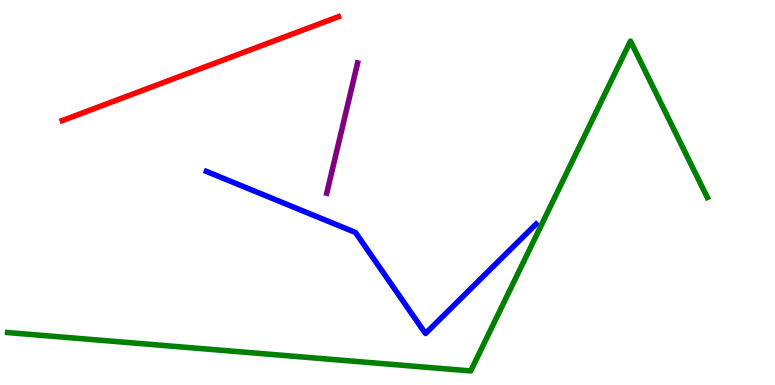[{'lines': ['blue', 'red'], 'intersections': []}, {'lines': ['green', 'red'], 'intersections': []}, {'lines': ['purple', 'red'], 'intersections': []}, {'lines': ['blue', 'green'], 'intersections': []}, {'lines': ['blue', 'purple'], 'intersections': []}, {'lines': ['green', 'purple'], 'intersections': []}]